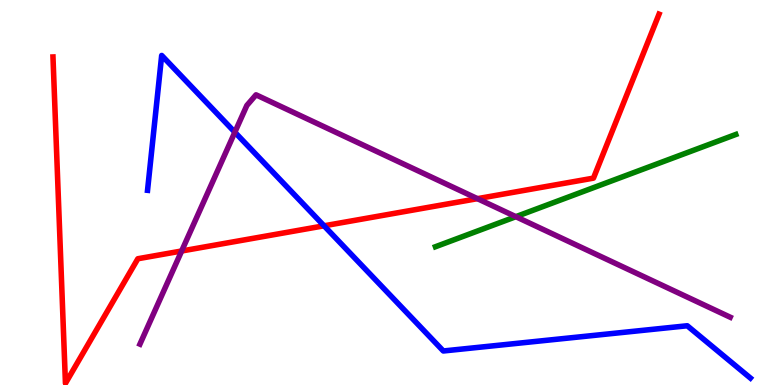[{'lines': ['blue', 'red'], 'intersections': [{'x': 4.18, 'y': 4.13}]}, {'lines': ['green', 'red'], 'intersections': []}, {'lines': ['purple', 'red'], 'intersections': [{'x': 2.34, 'y': 3.48}, {'x': 6.16, 'y': 4.84}]}, {'lines': ['blue', 'green'], 'intersections': []}, {'lines': ['blue', 'purple'], 'intersections': [{'x': 3.03, 'y': 6.57}]}, {'lines': ['green', 'purple'], 'intersections': [{'x': 6.66, 'y': 4.37}]}]